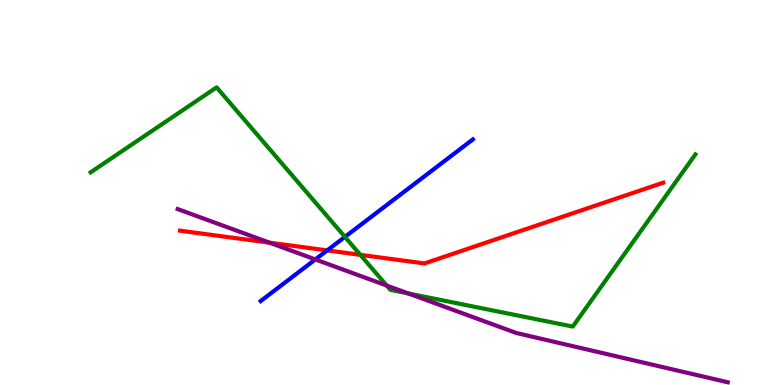[{'lines': ['blue', 'red'], 'intersections': [{'x': 4.22, 'y': 3.5}]}, {'lines': ['green', 'red'], 'intersections': [{'x': 4.65, 'y': 3.38}]}, {'lines': ['purple', 'red'], 'intersections': [{'x': 3.48, 'y': 3.7}]}, {'lines': ['blue', 'green'], 'intersections': [{'x': 4.45, 'y': 3.85}]}, {'lines': ['blue', 'purple'], 'intersections': [{'x': 4.07, 'y': 3.26}]}, {'lines': ['green', 'purple'], 'intersections': [{'x': 4.99, 'y': 2.58}, {'x': 5.27, 'y': 2.38}]}]